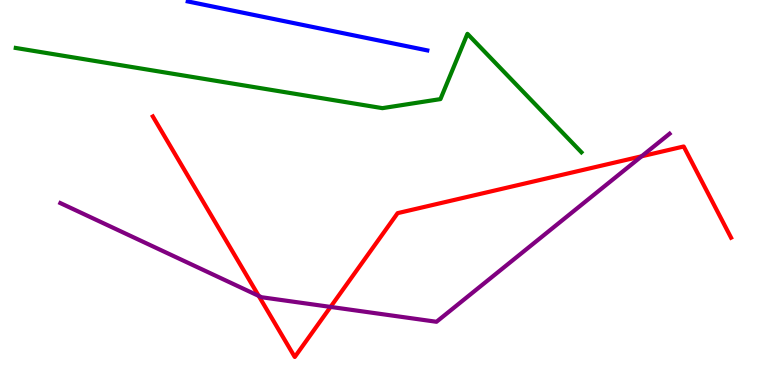[{'lines': ['blue', 'red'], 'intersections': []}, {'lines': ['green', 'red'], 'intersections': []}, {'lines': ['purple', 'red'], 'intersections': [{'x': 3.34, 'y': 2.31}, {'x': 4.27, 'y': 2.03}, {'x': 8.28, 'y': 5.94}]}, {'lines': ['blue', 'green'], 'intersections': []}, {'lines': ['blue', 'purple'], 'intersections': []}, {'lines': ['green', 'purple'], 'intersections': []}]